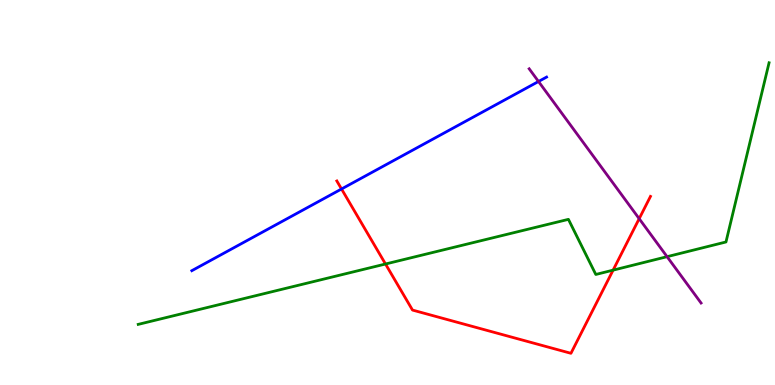[{'lines': ['blue', 'red'], 'intersections': [{'x': 4.41, 'y': 5.09}]}, {'lines': ['green', 'red'], 'intersections': [{'x': 4.97, 'y': 3.14}, {'x': 7.91, 'y': 2.98}]}, {'lines': ['purple', 'red'], 'intersections': [{'x': 8.25, 'y': 4.32}]}, {'lines': ['blue', 'green'], 'intersections': []}, {'lines': ['blue', 'purple'], 'intersections': [{'x': 6.95, 'y': 7.88}]}, {'lines': ['green', 'purple'], 'intersections': [{'x': 8.61, 'y': 3.33}]}]